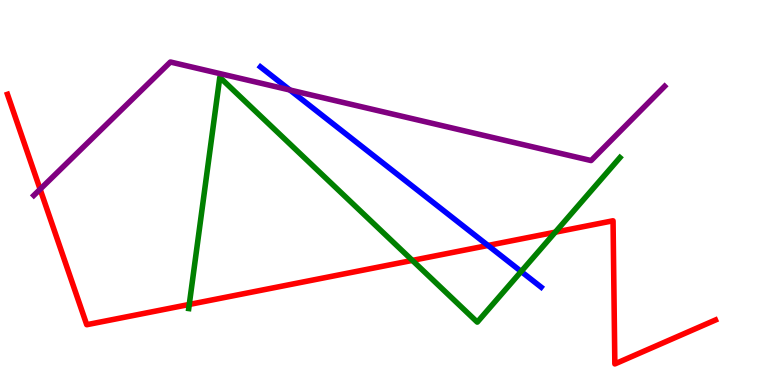[{'lines': ['blue', 'red'], 'intersections': [{'x': 6.3, 'y': 3.62}]}, {'lines': ['green', 'red'], 'intersections': [{'x': 2.44, 'y': 2.09}, {'x': 5.32, 'y': 3.24}, {'x': 7.16, 'y': 3.97}]}, {'lines': ['purple', 'red'], 'intersections': [{'x': 0.518, 'y': 5.08}]}, {'lines': ['blue', 'green'], 'intersections': [{'x': 6.72, 'y': 2.95}]}, {'lines': ['blue', 'purple'], 'intersections': [{'x': 3.74, 'y': 7.66}]}, {'lines': ['green', 'purple'], 'intersections': []}]